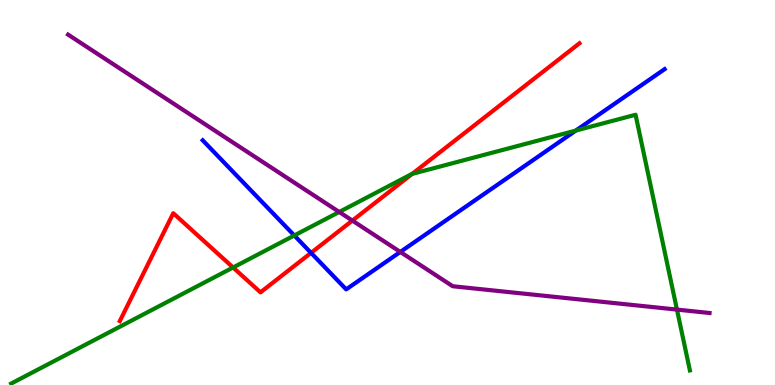[{'lines': ['blue', 'red'], 'intersections': [{'x': 4.01, 'y': 3.43}]}, {'lines': ['green', 'red'], 'intersections': [{'x': 3.01, 'y': 3.05}, {'x': 5.32, 'y': 5.48}]}, {'lines': ['purple', 'red'], 'intersections': [{'x': 4.55, 'y': 4.27}]}, {'lines': ['blue', 'green'], 'intersections': [{'x': 3.8, 'y': 3.88}, {'x': 7.43, 'y': 6.61}]}, {'lines': ['blue', 'purple'], 'intersections': [{'x': 5.17, 'y': 3.46}]}, {'lines': ['green', 'purple'], 'intersections': [{'x': 4.38, 'y': 4.49}, {'x': 8.74, 'y': 1.96}]}]